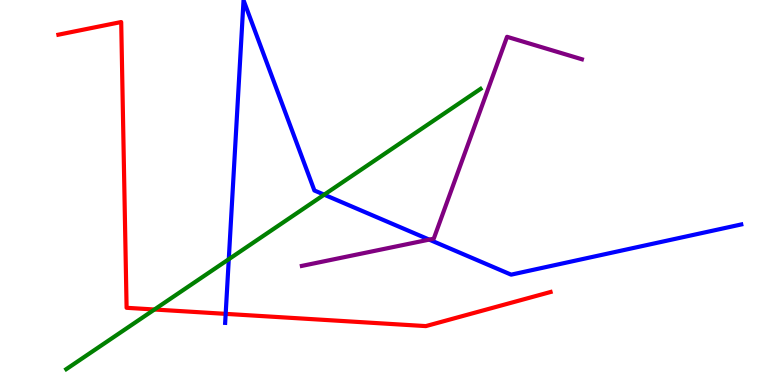[{'lines': ['blue', 'red'], 'intersections': [{'x': 2.91, 'y': 1.85}]}, {'lines': ['green', 'red'], 'intersections': [{'x': 1.99, 'y': 1.96}]}, {'lines': ['purple', 'red'], 'intersections': []}, {'lines': ['blue', 'green'], 'intersections': [{'x': 2.95, 'y': 3.27}, {'x': 4.18, 'y': 4.94}]}, {'lines': ['blue', 'purple'], 'intersections': [{'x': 5.54, 'y': 3.78}]}, {'lines': ['green', 'purple'], 'intersections': []}]